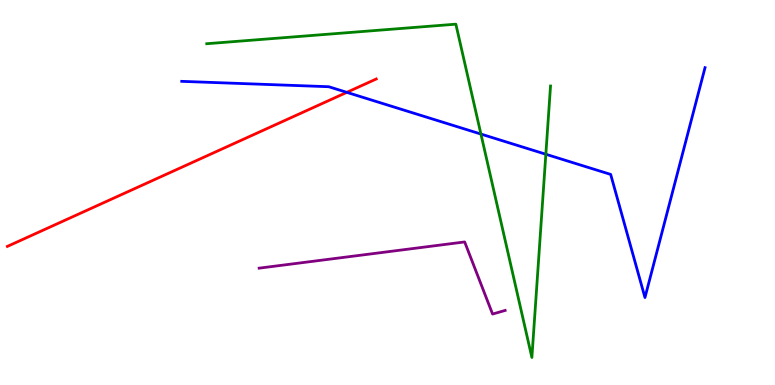[{'lines': ['blue', 'red'], 'intersections': [{'x': 4.48, 'y': 7.6}]}, {'lines': ['green', 'red'], 'intersections': []}, {'lines': ['purple', 'red'], 'intersections': []}, {'lines': ['blue', 'green'], 'intersections': [{'x': 6.21, 'y': 6.52}, {'x': 7.04, 'y': 5.99}]}, {'lines': ['blue', 'purple'], 'intersections': []}, {'lines': ['green', 'purple'], 'intersections': []}]